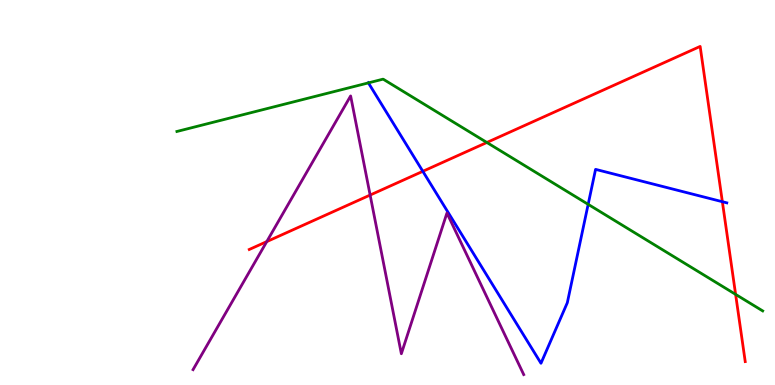[{'lines': ['blue', 'red'], 'intersections': [{'x': 5.46, 'y': 5.55}, {'x': 9.32, 'y': 4.76}]}, {'lines': ['green', 'red'], 'intersections': [{'x': 6.28, 'y': 6.3}, {'x': 9.49, 'y': 2.35}]}, {'lines': ['purple', 'red'], 'intersections': [{'x': 3.44, 'y': 3.72}, {'x': 4.78, 'y': 4.93}]}, {'lines': ['blue', 'green'], 'intersections': [{'x': 4.75, 'y': 7.85}, {'x': 7.59, 'y': 4.69}]}, {'lines': ['blue', 'purple'], 'intersections': []}, {'lines': ['green', 'purple'], 'intersections': []}]